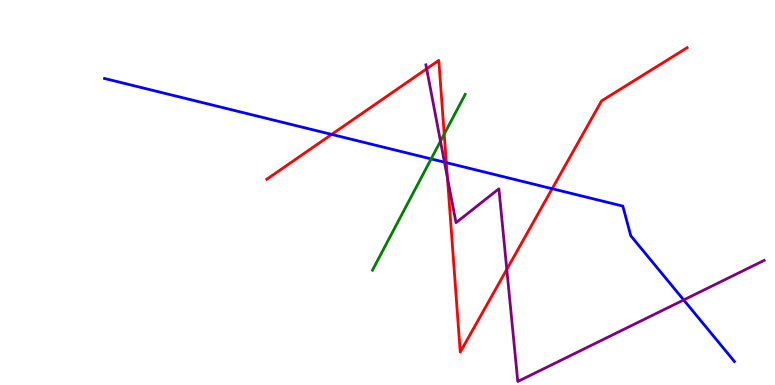[{'lines': ['blue', 'red'], 'intersections': [{'x': 4.28, 'y': 6.51}, {'x': 5.76, 'y': 5.78}, {'x': 7.12, 'y': 5.1}]}, {'lines': ['green', 'red'], 'intersections': [{'x': 5.73, 'y': 6.52}]}, {'lines': ['purple', 'red'], 'intersections': [{'x': 5.51, 'y': 8.21}, {'x': 5.77, 'y': 5.39}, {'x': 6.54, 'y': 3.0}]}, {'lines': ['blue', 'green'], 'intersections': [{'x': 5.56, 'y': 5.87}]}, {'lines': ['blue', 'purple'], 'intersections': [{'x': 5.74, 'y': 5.79}, {'x': 8.82, 'y': 2.21}]}, {'lines': ['green', 'purple'], 'intersections': [{'x': 5.68, 'y': 6.33}]}]